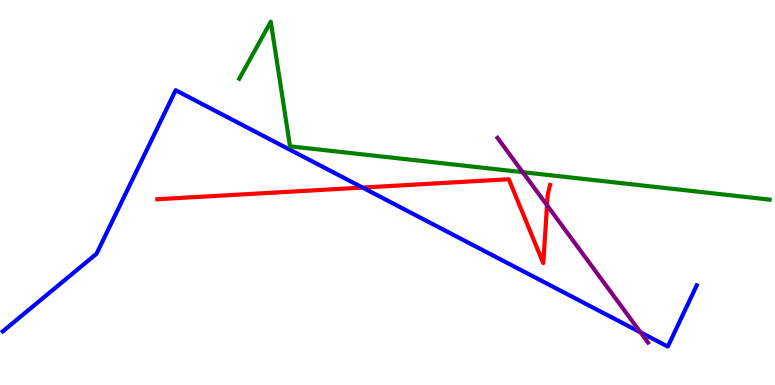[{'lines': ['blue', 'red'], 'intersections': [{'x': 4.68, 'y': 5.13}]}, {'lines': ['green', 'red'], 'intersections': []}, {'lines': ['purple', 'red'], 'intersections': [{'x': 7.06, 'y': 4.67}]}, {'lines': ['blue', 'green'], 'intersections': []}, {'lines': ['blue', 'purple'], 'intersections': [{'x': 8.26, 'y': 1.37}]}, {'lines': ['green', 'purple'], 'intersections': [{'x': 6.74, 'y': 5.53}]}]